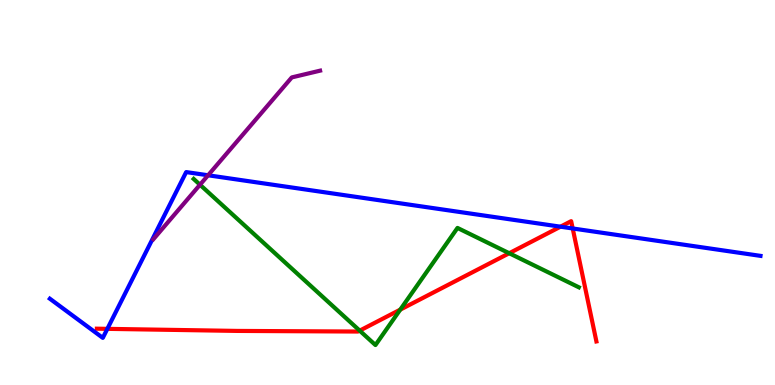[{'lines': ['blue', 'red'], 'intersections': [{'x': 1.39, 'y': 1.46}, {'x': 7.23, 'y': 4.11}, {'x': 7.39, 'y': 4.07}]}, {'lines': ['green', 'red'], 'intersections': [{'x': 4.64, 'y': 1.41}, {'x': 5.16, 'y': 1.96}, {'x': 6.57, 'y': 3.42}]}, {'lines': ['purple', 'red'], 'intersections': []}, {'lines': ['blue', 'green'], 'intersections': []}, {'lines': ['blue', 'purple'], 'intersections': [{'x': 2.68, 'y': 5.45}]}, {'lines': ['green', 'purple'], 'intersections': [{'x': 2.58, 'y': 5.2}]}]